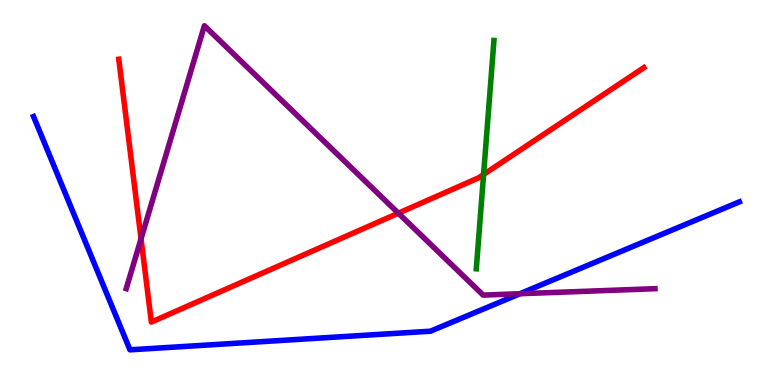[{'lines': ['blue', 'red'], 'intersections': []}, {'lines': ['green', 'red'], 'intersections': [{'x': 6.24, 'y': 5.47}]}, {'lines': ['purple', 'red'], 'intersections': [{'x': 1.82, 'y': 3.8}, {'x': 5.14, 'y': 4.46}]}, {'lines': ['blue', 'green'], 'intersections': []}, {'lines': ['blue', 'purple'], 'intersections': [{'x': 6.71, 'y': 2.37}]}, {'lines': ['green', 'purple'], 'intersections': []}]